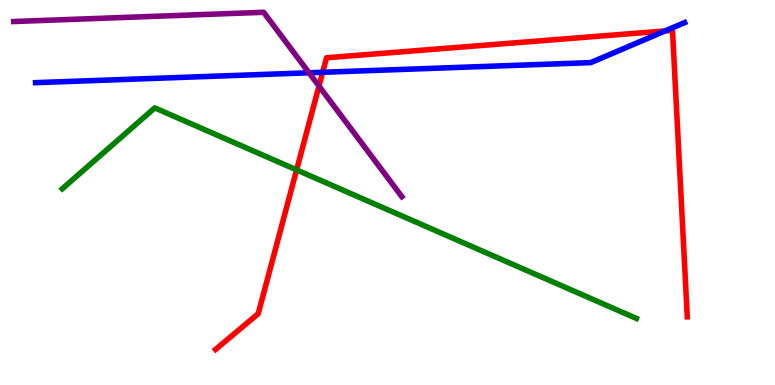[{'lines': ['blue', 'red'], 'intersections': [{'x': 4.16, 'y': 8.12}, {'x': 8.58, 'y': 9.2}]}, {'lines': ['green', 'red'], 'intersections': [{'x': 3.83, 'y': 5.59}]}, {'lines': ['purple', 'red'], 'intersections': [{'x': 4.12, 'y': 7.76}]}, {'lines': ['blue', 'green'], 'intersections': []}, {'lines': ['blue', 'purple'], 'intersections': [{'x': 3.99, 'y': 8.11}]}, {'lines': ['green', 'purple'], 'intersections': []}]